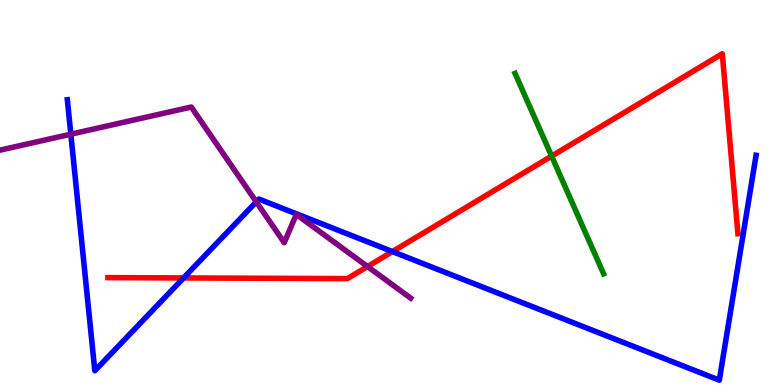[{'lines': ['blue', 'red'], 'intersections': [{'x': 2.37, 'y': 2.78}, {'x': 5.06, 'y': 3.47}]}, {'lines': ['green', 'red'], 'intersections': [{'x': 7.12, 'y': 5.94}]}, {'lines': ['purple', 'red'], 'intersections': [{'x': 4.74, 'y': 3.08}]}, {'lines': ['blue', 'green'], 'intersections': []}, {'lines': ['blue', 'purple'], 'intersections': [{'x': 0.914, 'y': 6.51}, {'x': 3.31, 'y': 4.76}]}, {'lines': ['green', 'purple'], 'intersections': []}]